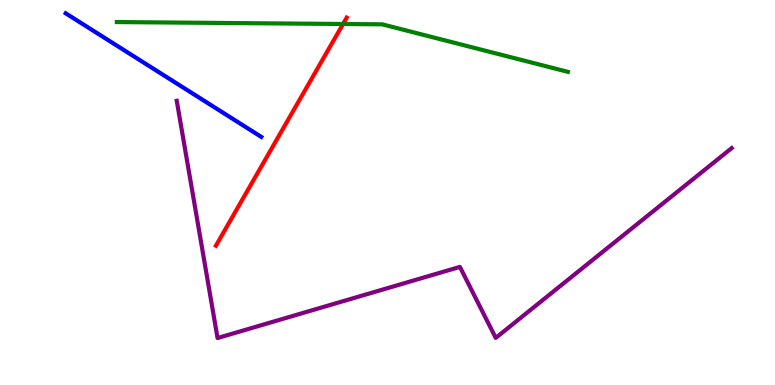[{'lines': ['blue', 'red'], 'intersections': []}, {'lines': ['green', 'red'], 'intersections': [{'x': 4.43, 'y': 9.38}]}, {'lines': ['purple', 'red'], 'intersections': []}, {'lines': ['blue', 'green'], 'intersections': []}, {'lines': ['blue', 'purple'], 'intersections': []}, {'lines': ['green', 'purple'], 'intersections': []}]